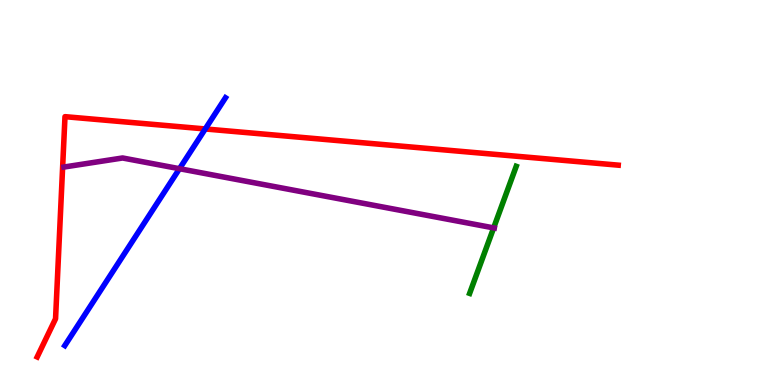[{'lines': ['blue', 'red'], 'intersections': [{'x': 2.65, 'y': 6.65}]}, {'lines': ['green', 'red'], 'intersections': []}, {'lines': ['purple', 'red'], 'intersections': []}, {'lines': ['blue', 'green'], 'intersections': []}, {'lines': ['blue', 'purple'], 'intersections': [{'x': 2.32, 'y': 5.62}]}, {'lines': ['green', 'purple'], 'intersections': [{'x': 6.37, 'y': 4.08}]}]